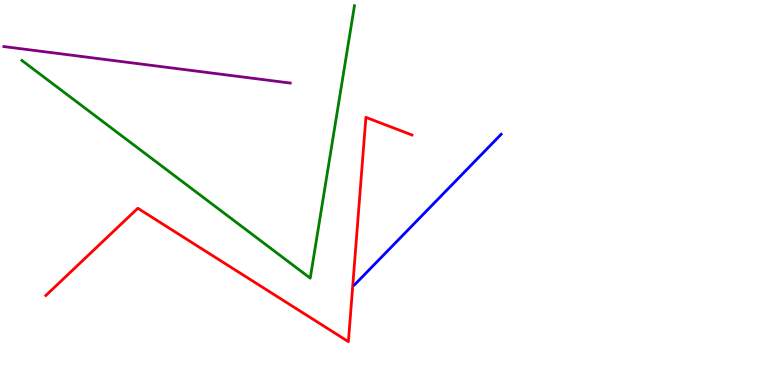[{'lines': ['blue', 'red'], 'intersections': []}, {'lines': ['green', 'red'], 'intersections': []}, {'lines': ['purple', 'red'], 'intersections': []}, {'lines': ['blue', 'green'], 'intersections': []}, {'lines': ['blue', 'purple'], 'intersections': []}, {'lines': ['green', 'purple'], 'intersections': []}]